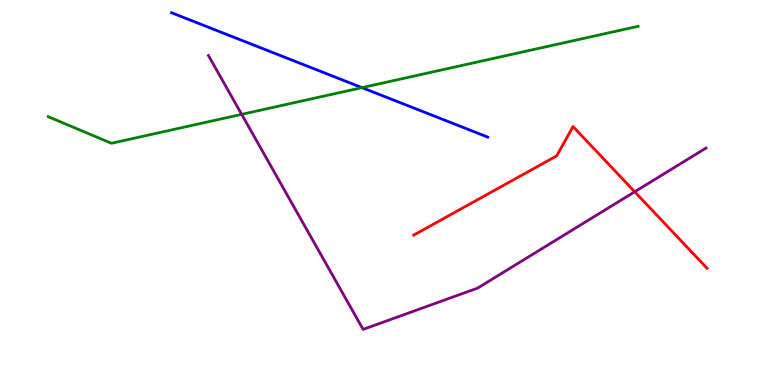[{'lines': ['blue', 'red'], 'intersections': []}, {'lines': ['green', 'red'], 'intersections': []}, {'lines': ['purple', 'red'], 'intersections': [{'x': 8.19, 'y': 5.02}]}, {'lines': ['blue', 'green'], 'intersections': [{'x': 4.67, 'y': 7.72}]}, {'lines': ['blue', 'purple'], 'intersections': []}, {'lines': ['green', 'purple'], 'intersections': [{'x': 3.12, 'y': 7.03}]}]